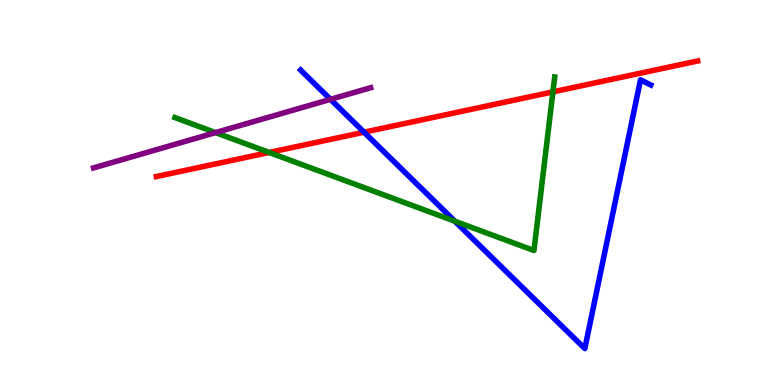[{'lines': ['blue', 'red'], 'intersections': [{'x': 4.7, 'y': 6.57}]}, {'lines': ['green', 'red'], 'intersections': [{'x': 3.47, 'y': 6.04}, {'x': 7.13, 'y': 7.61}]}, {'lines': ['purple', 'red'], 'intersections': []}, {'lines': ['blue', 'green'], 'intersections': [{'x': 5.87, 'y': 4.25}]}, {'lines': ['blue', 'purple'], 'intersections': [{'x': 4.26, 'y': 7.42}]}, {'lines': ['green', 'purple'], 'intersections': [{'x': 2.78, 'y': 6.56}]}]